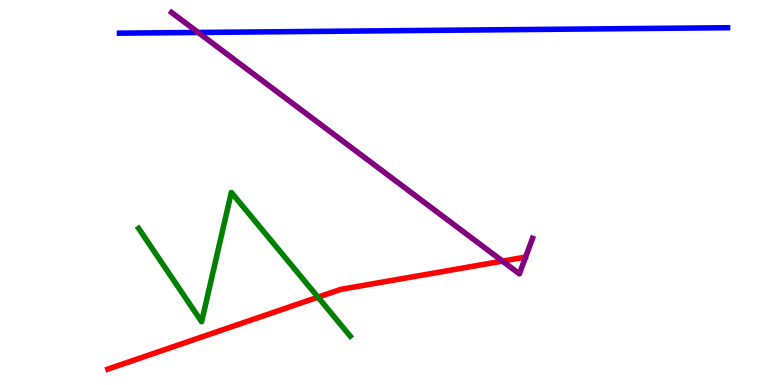[{'lines': ['blue', 'red'], 'intersections': []}, {'lines': ['green', 'red'], 'intersections': [{'x': 4.1, 'y': 2.28}]}, {'lines': ['purple', 'red'], 'intersections': [{'x': 6.48, 'y': 3.22}]}, {'lines': ['blue', 'green'], 'intersections': []}, {'lines': ['blue', 'purple'], 'intersections': [{'x': 2.56, 'y': 9.16}]}, {'lines': ['green', 'purple'], 'intersections': []}]